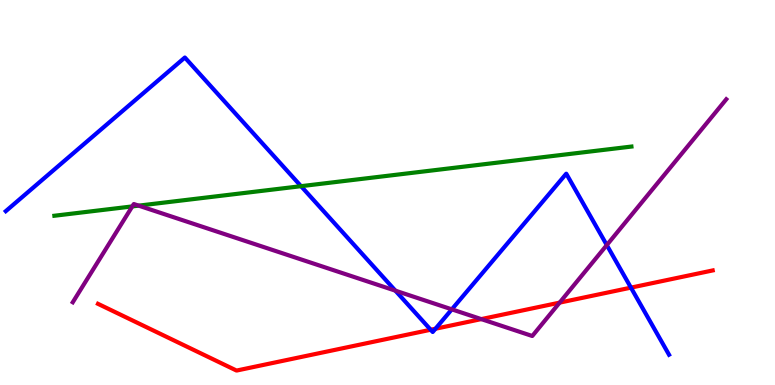[{'lines': ['blue', 'red'], 'intersections': [{'x': 5.56, 'y': 1.44}, {'x': 5.62, 'y': 1.46}, {'x': 8.14, 'y': 2.53}]}, {'lines': ['green', 'red'], 'intersections': []}, {'lines': ['purple', 'red'], 'intersections': [{'x': 6.21, 'y': 1.71}, {'x': 7.22, 'y': 2.14}]}, {'lines': ['blue', 'green'], 'intersections': [{'x': 3.88, 'y': 5.16}]}, {'lines': ['blue', 'purple'], 'intersections': [{'x': 5.1, 'y': 2.45}, {'x': 5.83, 'y': 1.96}, {'x': 7.83, 'y': 3.63}]}, {'lines': ['green', 'purple'], 'intersections': [{'x': 1.71, 'y': 4.64}, {'x': 1.79, 'y': 4.66}]}]